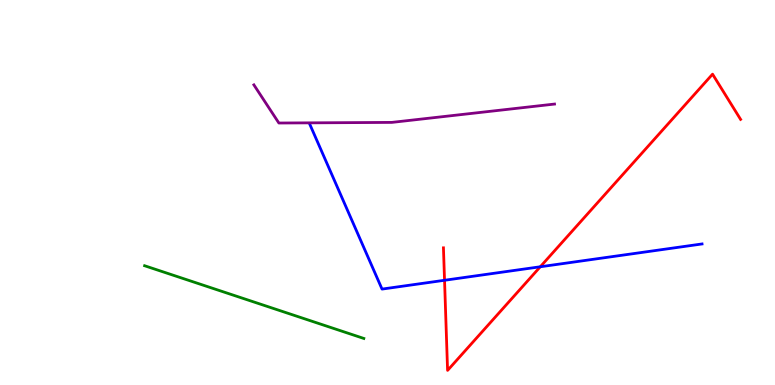[{'lines': ['blue', 'red'], 'intersections': [{'x': 5.74, 'y': 2.72}, {'x': 6.97, 'y': 3.07}]}, {'lines': ['green', 'red'], 'intersections': []}, {'lines': ['purple', 'red'], 'intersections': []}, {'lines': ['blue', 'green'], 'intersections': []}, {'lines': ['blue', 'purple'], 'intersections': []}, {'lines': ['green', 'purple'], 'intersections': []}]